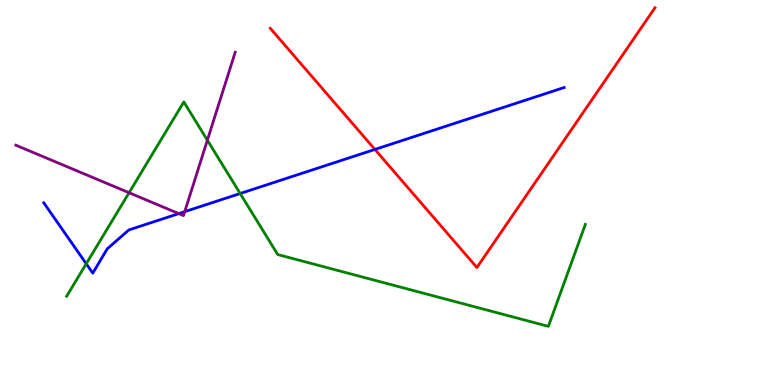[{'lines': ['blue', 'red'], 'intersections': [{'x': 4.84, 'y': 6.12}]}, {'lines': ['green', 'red'], 'intersections': []}, {'lines': ['purple', 'red'], 'intersections': []}, {'lines': ['blue', 'green'], 'intersections': [{'x': 1.11, 'y': 3.15}, {'x': 3.1, 'y': 4.97}]}, {'lines': ['blue', 'purple'], 'intersections': [{'x': 2.31, 'y': 4.45}, {'x': 2.38, 'y': 4.5}]}, {'lines': ['green', 'purple'], 'intersections': [{'x': 1.67, 'y': 4.99}, {'x': 2.68, 'y': 6.36}]}]